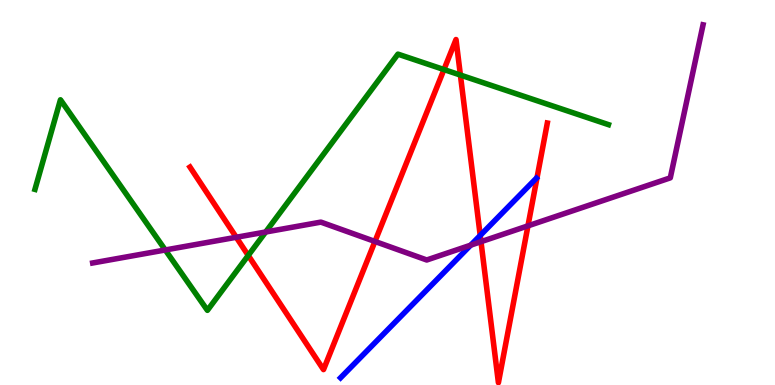[{'lines': ['blue', 'red'], 'intersections': [{'x': 6.2, 'y': 3.88}]}, {'lines': ['green', 'red'], 'intersections': [{'x': 3.2, 'y': 3.37}, {'x': 5.73, 'y': 8.19}, {'x': 5.94, 'y': 8.05}]}, {'lines': ['purple', 'red'], 'intersections': [{'x': 3.05, 'y': 3.84}, {'x': 4.84, 'y': 3.73}, {'x': 6.21, 'y': 3.72}, {'x': 6.81, 'y': 4.13}]}, {'lines': ['blue', 'green'], 'intersections': []}, {'lines': ['blue', 'purple'], 'intersections': [{'x': 6.07, 'y': 3.63}]}, {'lines': ['green', 'purple'], 'intersections': [{'x': 2.13, 'y': 3.51}, {'x': 3.43, 'y': 3.97}]}]